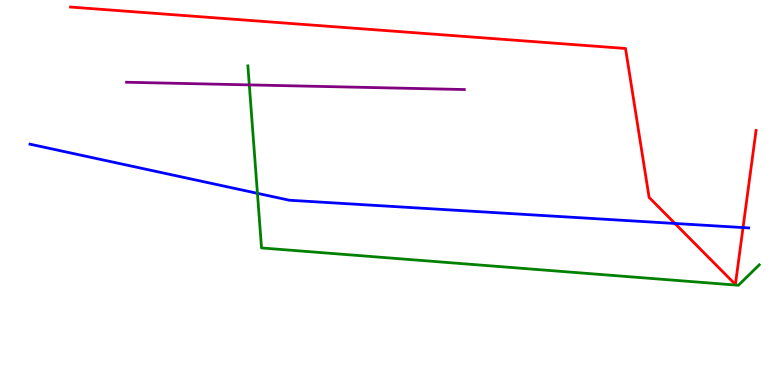[{'lines': ['blue', 'red'], 'intersections': [{'x': 8.71, 'y': 4.2}, {'x': 9.59, 'y': 4.09}]}, {'lines': ['green', 'red'], 'intersections': []}, {'lines': ['purple', 'red'], 'intersections': []}, {'lines': ['blue', 'green'], 'intersections': [{'x': 3.32, 'y': 4.98}]}, {'lines': ['blue', 'purple'], 'intersections': []}, {'lines': ['green', 'purple'], 'intersections': [{'x': 3.22, 'y': 7.79}]}]